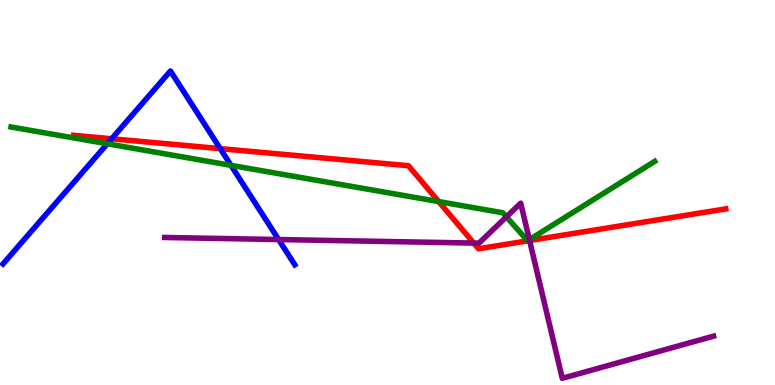[{'lines': ['blue', 'red'], 'intersections': [{'x': 1.44, 'y': 6.4}, {'x': 2.84, 'y': 6.14}]}, {'lines': ['green', 'red'], 'intersections': [{'x': 5.66, 'y': 4.76}]}, {'lines': ['purple', 'red'], 'intersections': [{'x': 6.11, 'y': 3.69}, {'x': 6.83, 'y': 3.75}]}, {'lines': ['blue', 'green'], 'intersections': [{'x': 1.38, 'y': 6.27}, {'x': 2.98, 'y': 5.71}]}, {'lines': ['blue', 'purple'], 'intersections': [{'x': 3.59, 'y': 3.78}]}, {'lines': ['green', 'purple'], 'intersections': [{'x': 6.53, 'y': 4.37}, {'x': 6.83, 'y': 3.77}]}]